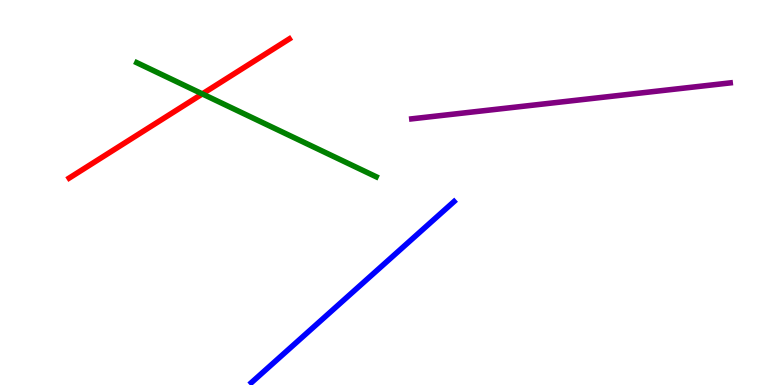[{'lines': ['blue', 'red'], 'intersections': []}, {'lines': ['green', 'red'], 'intersections': [{'x': 2.61, 'y': 7.56}]}, {'lines': ['purple', 'red'], 'intersections': []}, {'lines': ['blue', 'green'], 'intersections': []}, {'lines': ['blue', 'purple'], 'intersections': []}, {'lines': ['green', 'purple'], 'intersections': []}]